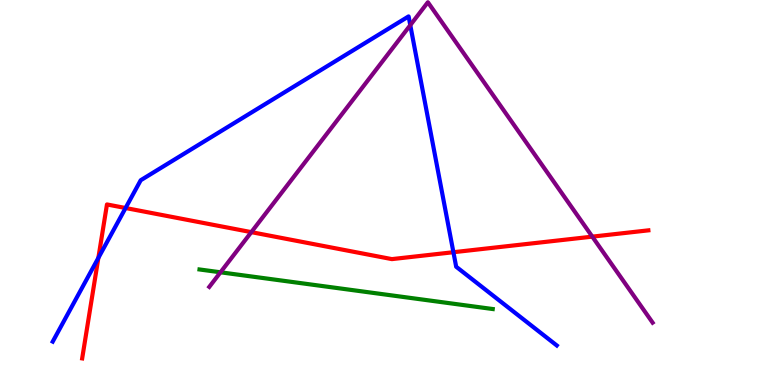[{'lines': ['blue', 'red'], 'intersections': [{'x': 1.27, 'y': 3.3}, {'x': 1.62, 'y': 4.6}, {'x': 5.85, 'y': 3.45}]}, {'lines': ['green', 'red'], 'intersections': []}, {'lines': ['purple', 'red'], 'intersections': [{'x': 3.24, 'y': 3.97}, {'x': 7.64, 'y': 3.85}]}, {'lines': ['blue', 'green'], 'intersections': []}, {'lines': ['blue', 'purple'], 'intersections': [{'x': 5.29, 'y': 9.35}]}, {'lines': ['green', 'purple'], 'intersections': [{'x': 2.85, 'y': 2.93}]}]